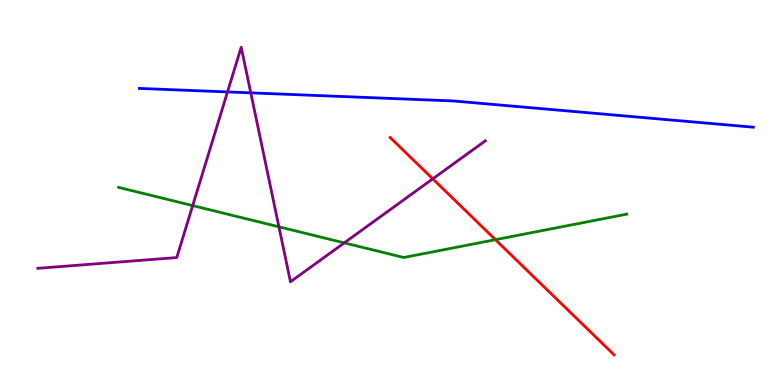[{'lines': ['blue', 'red'], 'intersections': []}, {'lines': ['green', 'red'], 'intersections': [{'x': 6.39, 'y': 3.77}]}, {'lines': ['purple', 'red'], 'intersections': [{'x': 5.58, 'y': 5.35}]}, {'lines': ['blue', 'green'], 'intersections': []}, {'lines': ['blue', 'purple'], 'intersections': [{'x': 2.94, 'y': 7.61}, {'x': 3.24, 'y': 7.59}]}, {'lines': ['green', 'purple'], 'intersections': [{'x': 2.49, 'y': 4.66}, {'x': 3.6, 'y': 4.11}, {'x': 4.44, 'y': 3.69}]}]